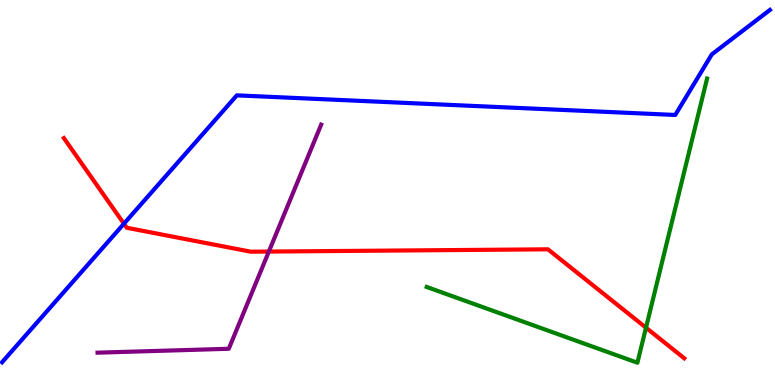[{'lines': ['blue', 'red'], 'intersections': [{'x': 1.6, 'y': 4.19}]}, {'lines': ['green', 'red'], 'intersections': [{'x': 8.34, 'y': 1.49}]}, {'lines': ['purple', 'red'], 'intersections': [{'x': 3.47, 'y': 3.47}]}, {'lines': ['blue', 'green'], 'intersections': []}, {'lines': ['blue', 'purple'], 'intersections': []}, {'lines': ['green', 'purple'], 'intersections': []}]